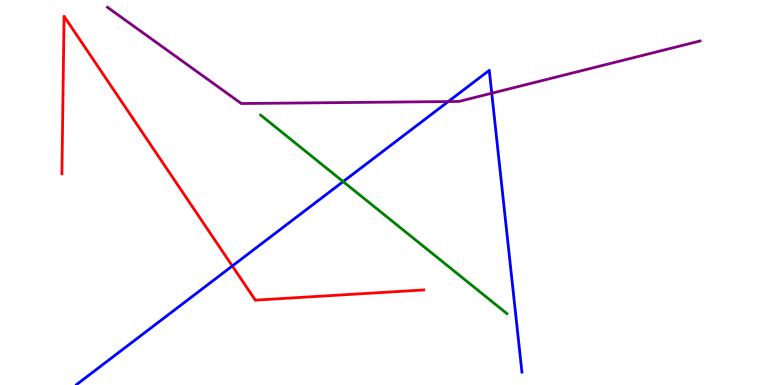[{'lines': ['blue', 'red'], 'intersections': [{'x': 3.0, 'y': 3.09}]}, {'lines': ['green', 'red'], 'intersections': []}, {'lines': ['purple', 'red'], 'intersections': []}, {'lines': ['blue', 'green'], 'intersections': [{'x': 4.43, 'y': 5.28}]}, {'lines': ['blue', 'purple'], 'intersections': [{'x': 5.78, 'y': 7.36}, {'x': 6.35, 'y': 7.58}]}, {'lines': ['green', 'purple'], 'intersections': []}]